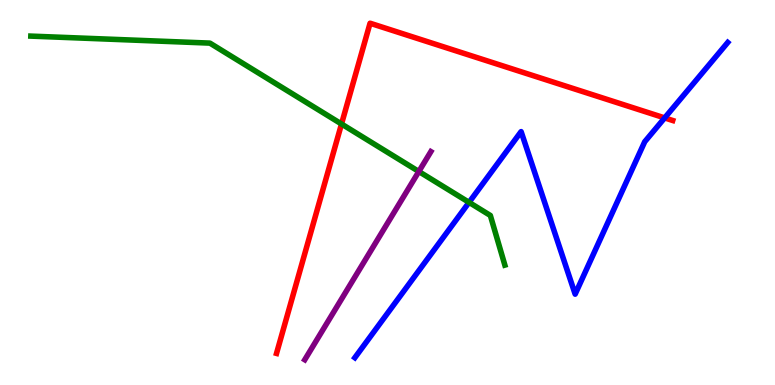[{'lines': ['blue', 'red'], 'intersections': [{'x': 8.58, 'y': 6.94}]}, {'lines': ['green', 'red'], 'intersections': [{'x': 4.41, 'y': 6.78}]}, {'lines': ['purple', 'red'], 'intersections': []}, {'lines': ['blue', 'green'], 'intersections': [{'x': 6.05, 'y': 4.74}]}, {'lines': ['blue', 'purple'], 'intersections': []}, {'lines': ['green', 'purple'], 'intersections': [{'x': 5.4, 'y': 5.55}]}]